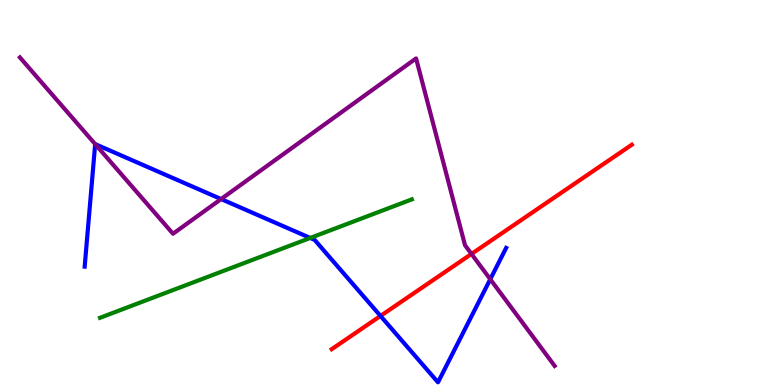[{'lines': ['blue', 'red'], 'intersections': [{'x': 4.91, 'y': 1.79}]}, {'lines': ['green', 'red'], 'intersections': []}, {'lines': ['purple', 'red'], 'intersections': [{'x': 6.08, 'y': 3.4}]}, {'lines': ['blue', 'green'], 'intersections': [{'x': 4.0, 'y': 3.82}]}, {'lines': ['blue', 'purple'], 'intersections': [{'x': 1.23, 'y': 6.26}, {'x': 2.85, 'y': 4.83}, {'x': 6.33, 'y': 2.75}]}, {'lines': ['green', 'purple'], 'intersections': []}]